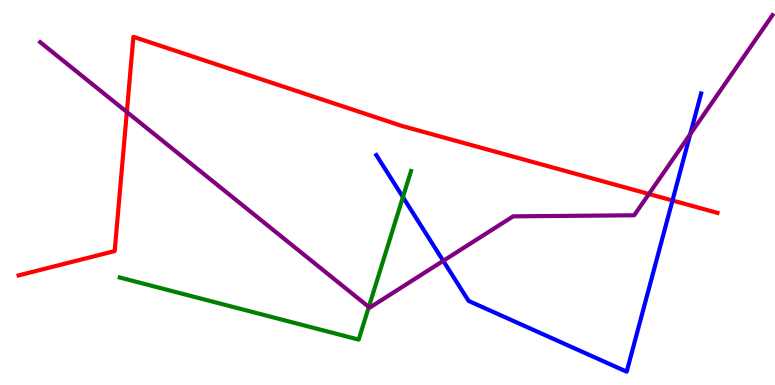[{'lines': ['blue', 'red'], 'intersections': [{'x': 8.68, 'y': 4.79}]}, {'lines': ['green', 'red'], 'intersections': []}, {'lines': ['purple', 'red'], 'intersections': [{'x': 1.64, 'y': 7.09}, {'x': 8.37, 'y': 4.96}]}, {'lines': ['blue', 'green'], 'intersections': [{'x': 5.2, 'y': 4.88}]}, {'lines': ['blue', 'purple'], 'intersections': [{'x': 5.72, 'y': 3.22}, {'x': 8.91, 'y': 6.51}]}, {'lines': ['green', 'purple'], 'intersections': [{'x': 4.76, 'y': 2.03}]}]